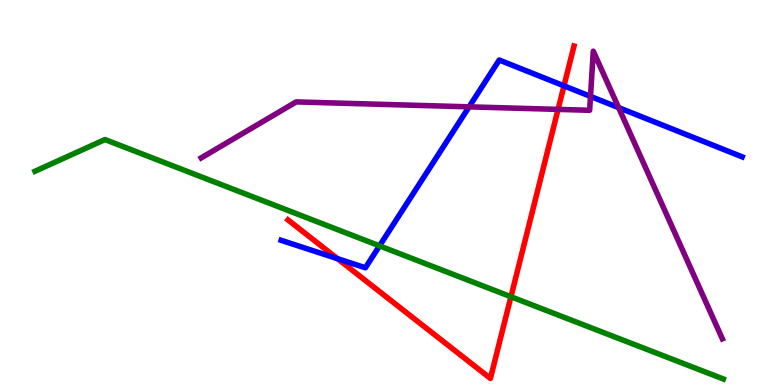[{'lines': ['blue', 'red'], 'intersections': [{'x': 4.36, 'y': 3.28}, {'x': 7.28, 'y': 7.77}]}, {'lines': ['green', 'red'], 'intersections': [{'x': 6.59, 'y': 2.29}]}, {'lines': ['purple', 'red'], 'intersections': [{'x': 7.2, 'y': 7.16}]}, {'lines': ['blue', 'green'], 'intersections': [{'x': 4.9, 'y': 3.61}]}, {'lines': ['blue', 'purple'], 'intersections': [{'x': 6.05, 'y': 7.22}, {'x': 7.62, 'y': 7.5}, {'x': 7.98, 'y': 7.21}]}, {'lines': ['green', 'purple'], 'intersections': []}]